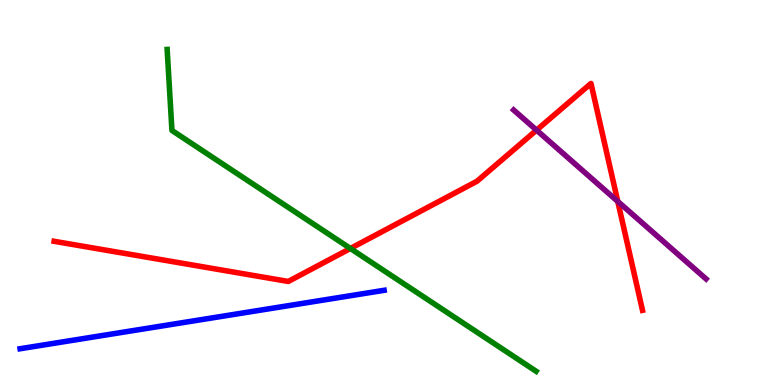[{'lines': ['blue', 'red'], 'intersections': []}, {'lines': ['green', 'red'], 'intersections': [{'x': 4.52, 'y': 3.55}]}, {'lines': ['purple', 'red'], 'intersections': [{'x': 6.92, 'y': 6.62}, {'x': 7.97, 'y': 4.77}]}, {'lines': ['blue', 'green'], 'intersections': []}, {'lines': ['blue', 'purple'], 'intersections': []}, {'lines': ['green', 'purple'], 'intersections': []}]